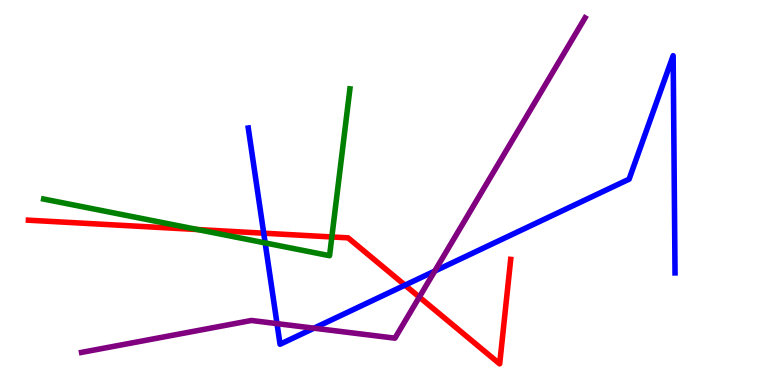[{'lines': ['blue', 'red'], 'intersections': [{'x': 3.4, 'y': 3.94}, {'x': 5.23, 'y': 2.59}]}, {'lines': ['green', 'red'], 'intersections': [{'x': 2.55, 'y': 4.04}, {'x': 4.28, 'y': 3.85}]}, {'lines': ['purple', 'red'], 'intersections': [{'x': 5.41, 'y': 2.28}]}, {'lines': ['blue', 'green'], 'intersections': [{'x': 3.42, 'y': 3.69}]}, {'lines': ['blue', 'purple'], 'intersections': [{'x': 3.57, 'y': 1.59}, {'x': 4.05, 'y': 1.48}, {'x': 5.61, 'y': 2.96}]}, {'lines': ['green', 'purple'], 'intersections': []}]